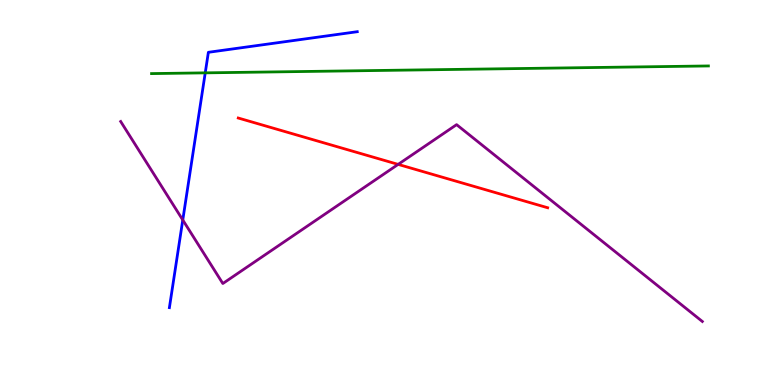[{'lines': ['blue', 'red'], 'intersections': []}, {'lines': ['green', 'red'], 'intersections': []}, {'lines': ['purple', 'red'], 'intersections': [{'x': 5.14, 'y': 5.73}]}, {'lines': ['blue', 'green'], 'intersections': [{'x': 2.65, 'y': 8.11}]}, {'lines': ['blue', 'purple'], 'intersections': [{'x': 2.36, 'y': 4.29}]}, {'lines': ['green', 'purple'], 'intersections': []}]